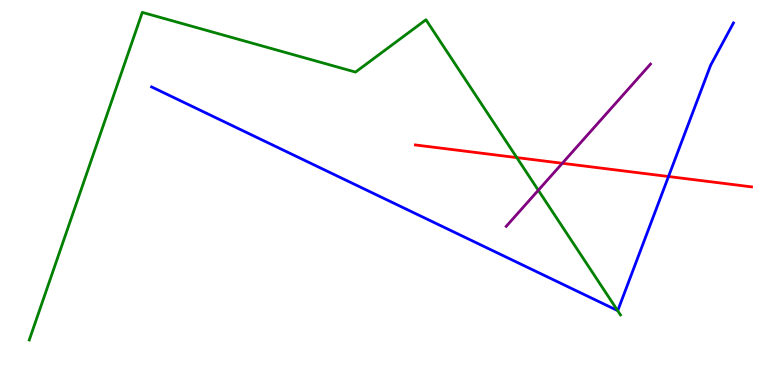[{'lines': ['blue', 'red'], 'intersections': [{'x': 8.63, 'y': 5.42}]}, {'lines': ['green', 'red'], 'intersections': [{'x': 6.67, 'y': 5.91}]}, {'lines': ['purple', 'red'], 'intersections': [{'x': 7.26, 'y': 5.76}]}, {'lines': ['blue', 'green'], 'intersections': [{'x': 7.97, 'y': 1.93}]}, {'lines': ['blue', 'purple'], 'intersections': []}, {'lines': ['green', 'purple'], 'intersections': [{'x': 6.95, 'y': 5.06}]}]